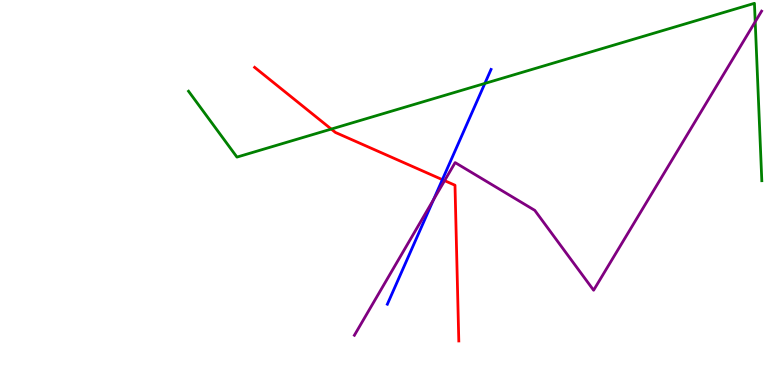[{'lines': ['blue', 'red'], 'intersections': [{'x': 5.71, 'y': 5.33}]}, {'lines': ['green', 'red'], 'intersections': [{'x': 4.27, 'y': 6.65}]}, {'lines': ['purple', 'red'], 'intersections': [{'x': 5.74, 'y': 5.31}]}, {'lines': ['blue', 'green'], 'intersections': [{'x': 6.26, 'y': 7.83}]}, {'lines': ['blue', 'purple'], 'intersections': [{'x': 5.59, 'y': 4.82}]}, {'lines': ['green', 'purple'], 'intersections': [{'x': 9.74, 'y': 9.43}]}]